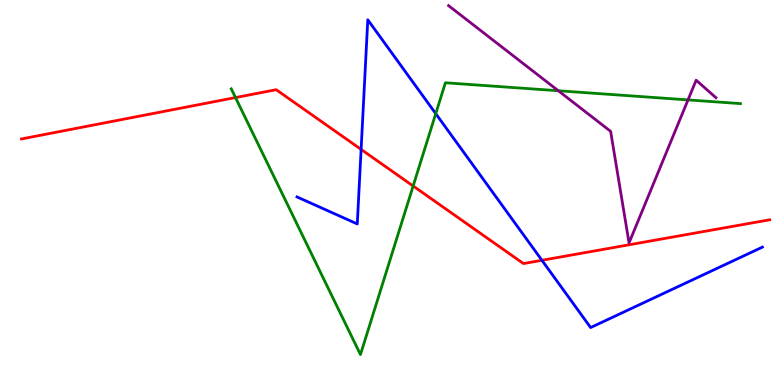[{'lines': ['blue', 'red'], 'intersections': [{'x': 4.66, 'y': 6.12}, {'x': 6.99, 'y': 3.24}]}, {'lines': ['green', 'red'], 'intersections': [{'x': 3.04, 'y': 7.47}, {'x': 5.33, 'y': 5.17}]}, {'lines': ['purple', 'red'], 'intersections': []}, {'lines': ['blue', 'green'], 'intersections': [{'x': 5.62, 'y': 7.05}]}, {'lines': ['blue', 'purple'], 'intersections': []}, {'lines': ['green', 'purple'], 'intersections': [{'x': 7.2, 'y': 7.64}, {'x': 8.88, 'y': 7.41}]}]